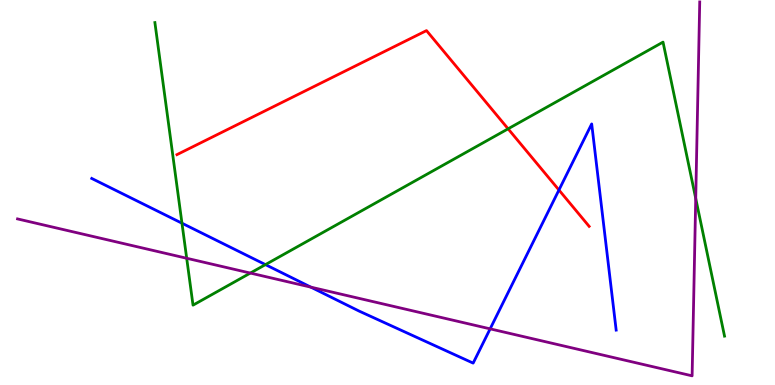[{'lines': ['blue', 'red'], 'intersections': [{'x': 7.21, 'y': 5.06}]}, {'lines': ['green', 'red'], 'intersections': [{'x': 6.56, 'y': 6.65}]}, {'lines': ['purple', 'red'], 'intersections': []}, {'lines': ['blue', 'green'], 'intersections': [{'x': 2.35, 'y': 4.2}, {'x': 3.43, 'y': 3.13}]}, {'lines': ['blue', 'purple'], 'intersections': [{'x': 4.01, 'y': 2.54}, {'x': 6.32, 'y': 1.46}]}, {'lines': ['green', 'purple'], 'intersections': [{'x': 2.41, 'y': 3.29}, {'x': 3.23, 'y': 2.91}, {'x': 8.98, 'y': 4.85}]}]